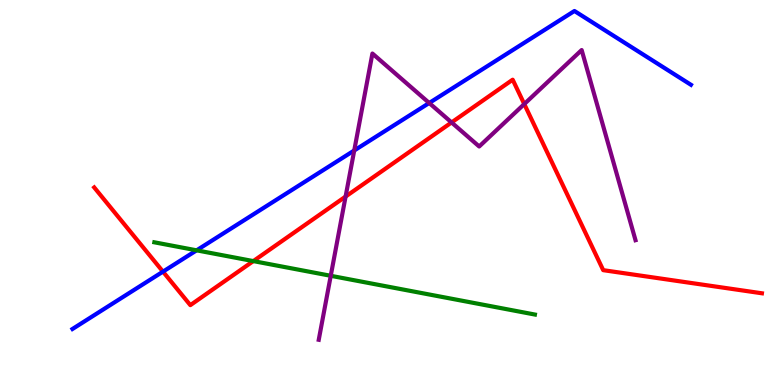[{'lines': ['blue', 'red'], 'intersections': [{'x': 2.1, 'y': 2.94}]}, {'lines': ['green', 'red'], 'intersections': [{'x': 3.27, 'y': 3.22}]}, {'lines': ['purple', 'red'], 'intersections': [{'x': 4.46, 'y': 4.89}, {'x': 5.83, 'y': 6.82}, {'x': 6.76, 'y': 7.3}]}, {'lines': ['blue', 'green'], 'intersections': [{'x': 2.54, 'y': 3.5}]}, {'lines': ['blue', 'purple'], 'intersections': [{'x': 4.57, 'y': 6.09}, {'x': 5.54, 'y': 7.33}]}, {'lines': ['green', 'purple'], 'intersections': [{'x': 4.27, 'y': 2.84}]}]